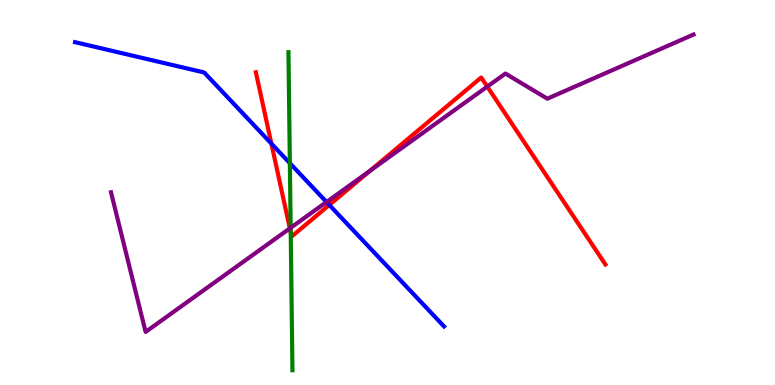[{'lines': ['blue', 'red'], 'intersections': [{'x': 3.5, 'y': 6.27}, {'x': 4.25, 'y': 4.68}]}, {'lines': ['green', 'red'], 'intersections': [{'x': 3.75, 'y': 3.96}]}, {'lines': ['purple', 'red'], 'intersections': [{'x': 3.74, 'y': 4.07}, {'x': 4.77, 'y': 5.56}, {'x': 6.29, 'y': 7.75}]}, {'lines': ['blue', 'green'], 'intersections': [{'x': 3.74, 'y': 5.76}]}, {'lines': ['blue', 'purple'], 'intersections': [{'x': 4.21, 'y': 4.75}]}, {'lines': ['green', 'purple'], 'intersections': [{'x': 3.75, 'y': 4.08}]}]